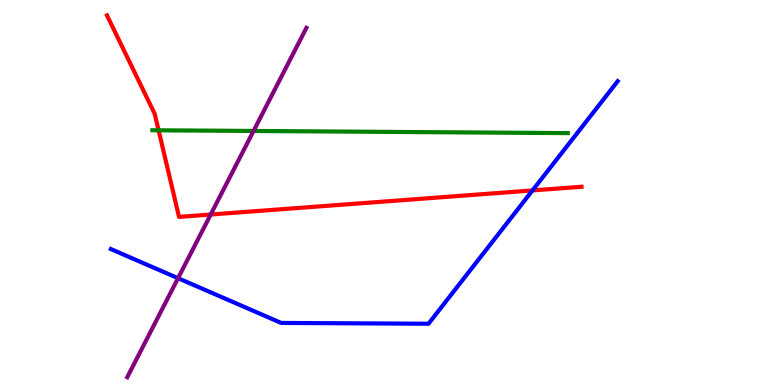[{'lines': ['blue', 'red'], 'intersections': [{'x': 6.87, 'y': 5.05}]}, {'lines': ['green', 'red'], 'intersections': [{'x': 2.05, 'y': 6.62}]}, {'lines': ['purple', 'red'], 'intersections': [{'x': 2.72, 'y': 4.43}]}, {'lines': ['blue', 'green'], 'intersections': []}, {'lines': ['blue', 'purple'], 'intersections': [{'x': 2.3, 'y': 2.77}]}, {'lines': ['green', 'purple'], 'intersections': [{'x': 3.27, 'y': 6.6}]}]